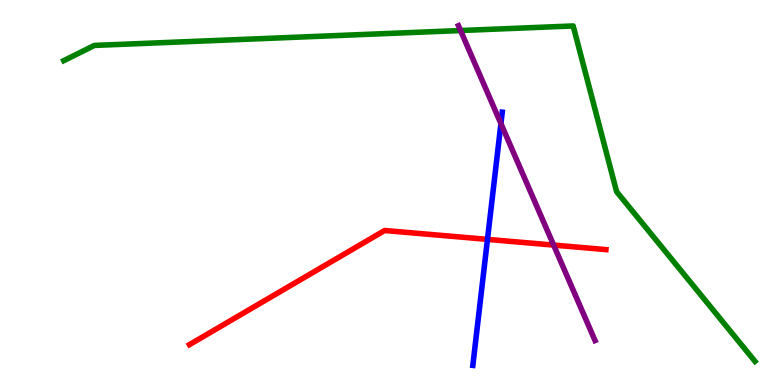[{'lines': ['blue', 'red'], 'intersections': [{'x': 6.29, 'y': 3.78}]}, {'lines': ['green', 'red'], 'intersections': []}, {'lines': ['purple', 'red'], 'intersections': [{'x': 7.14, 'y': 3.63}]}, {'lines': ['blue', 'green'], 'intersections': []}, {'lines': ['blue', 'purple'], 'intersections': [{'x': 6.46, 'y': 6.79}]}, {'lines': ['green', 'purple'], 'intersections': [{'x': 5.94, 'y': 9.21}]}]